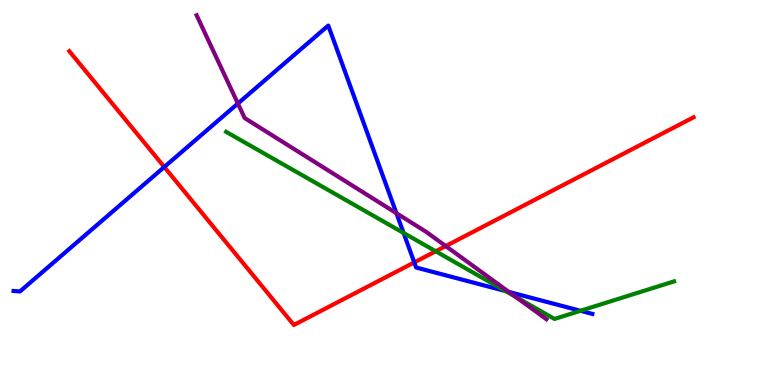[{'lines': ['blue', 'red'], 'intersections': [{'x': 2.12, 'y': 5.66}, {'x': 5.35, 'y': 3.18}]}, {'lines': ['green', 'red'], 'intersections': [{'x': 5.62, 'y': 3.47}]}, {'lines': ['purple', 'red'], 'intersections': [{'x': 5.75, 'y': 3.61}]}, {'lines': ['blue', 'green'], 'intersections': [{'x': 5.21, 'y': 3.95}, {'x': 6.52, 'y': 2.44}, {'x': 7.49, 'y': 1.93}]}, {'lines': ['blue', 'purple'], 'intersections': [{'x': 3.07, 'y': 7.31}, {'x': 5.12, 'y': 4.46}, {'x': 6.57, 'y': 2.42}]}, {'lines': ['green', 'purple'], 'intersections': [{'x': 6.65, 'y': 2.29}]}]